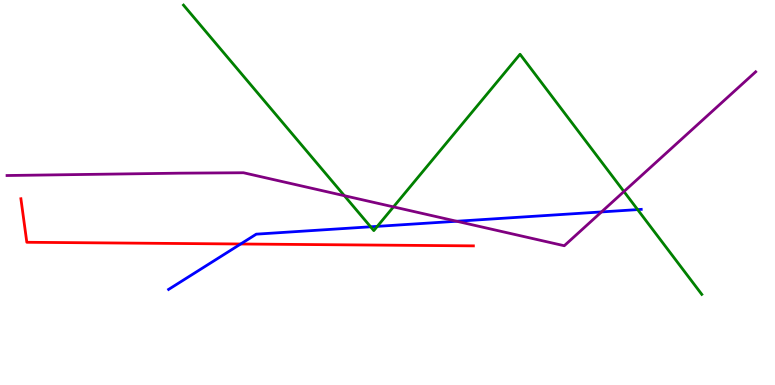[{'lines': ['blue', 'red'], 'intersections': [{'x': 3.11, 'y': 3.66}]}, {'lines': ['green', 'red'], 'intersections': []}, {'lines': ['purple', 'red'], 'intersections': []}, {'lines': ['blue', 'green'], 'intersections': [{'x': 4.78, 'y': 4.11}, {'x': 4.87, 'y': 4.12}, {'x': 8.23, 'y': 4.56}]}, {'lines': ['blue', 'purple'], 'intersections': [{'x': 5.89, 'y': 4.25}, {'x': 7.76, 'y': 4.5}]}, {'lines': ['green', 'purple'], 'intersections': [{'x': 4.44, 'y': 4.92}, {'x': 5.08, 'y': 4.63}, {'x': 8.05, 'y': 5.03}]}]